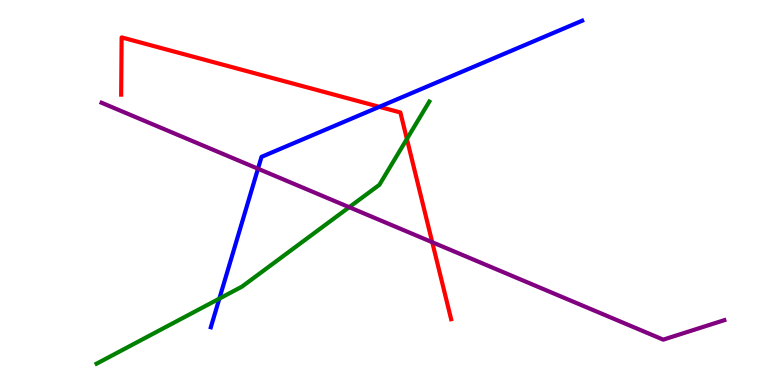[{'lines': ['blue', 'red'], 'intersections': [{'x': 4.89, 'y': 7.23}]}, {'lines': ['green', 'red'], 'intersections': [{'x': 5.25, 'y': 6.39}]}, {'lines': ['purple', 'red'], 'intersections': [{'x': 5.58, 'y': 3.71}]}, {'lines': ['blue', 'green'], 'intersections': [{'x': 2.83, 'y': 2.24}]}, {'lines': ['blue', 'purple'], 'intersections': [{'x': 3.33, 'y': 5.62}]}, {'lines': ['green', 'purple'], 'intersections': [{'x': 4.51, 'y': 4.62}]}]